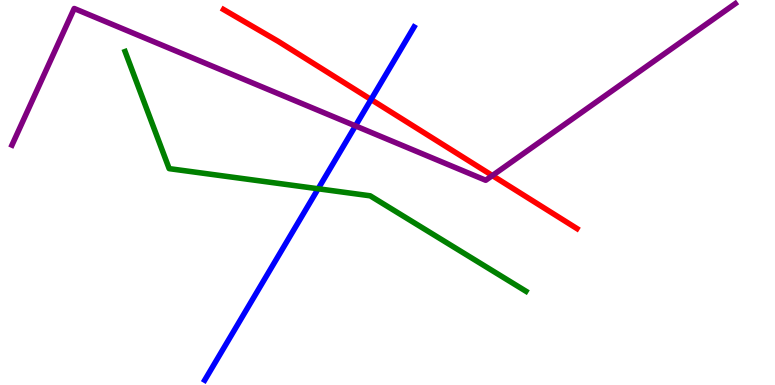[{'lines': ['blue', 'red'], 'intersections': [{'x': 4.79, 'y': 7.41}]}, {'lines': ['green', 'red'], 'intersections': []}, {'lines': ['purple', 'red'], 'intersections': [{'x': 6.35, 'y': 5.44}]}, {'lines': ['blue', 'green'], 'intersections': [{'x': 4.11, 'y': 5.1}]}, {'lines': ['blue', 'purple'], 'intersections': [{'x': 4.59, 'y': 6.73}]}, {'lines': ['green', 'purple'], 'intersections': []}]